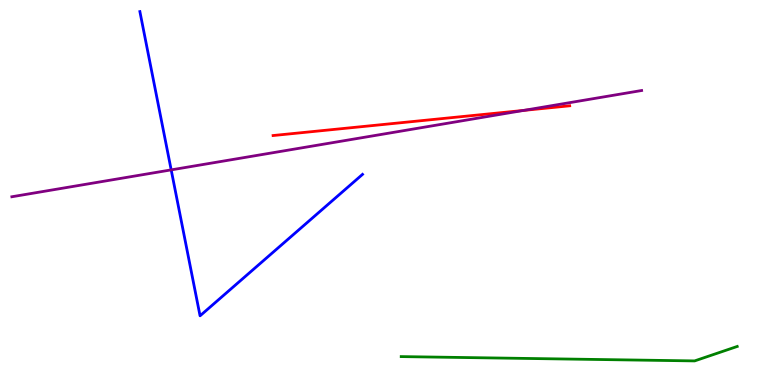[{'lines': ['blue', 'red'], 'intersections': []}, {'lines': ['green', 'red'], 'intersections': []}, {'lines': ['purple', 'red'], 'intersections': [{'x': 6.76, 'y': 7.13}]}, {'lines': ['blue', 'green'], 'intersections': []}, {'lines': ['blue', 'purple'], 'intersections': [{'x': 2.21, 'y': 5.59}]}, {'lines': ['green', 'purple'], 'intersections': []}]